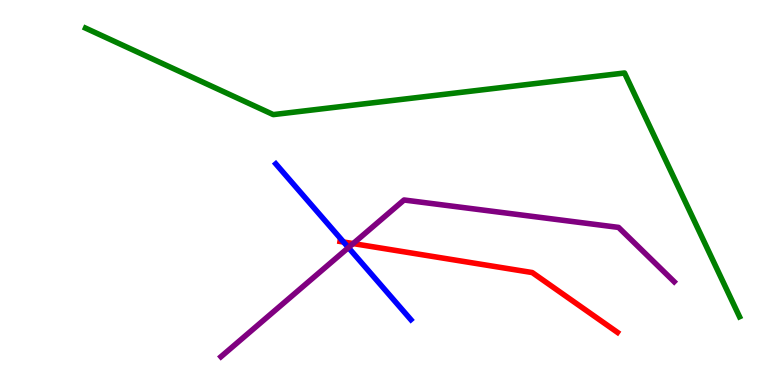[{'lines': ['blue', 'red'], 'intersections': [{'x': 4.43, 'y': 3.71}]}, {'lines': ['green', 'red'], 'intersections': []}, {'lines': ['purple', 'red'], 'intersections': [{'x': 4.56, 'y': 3.67}]}, {'lines': ['blue', 'green'], 'intersections': []}, {'lines': ['blue', 'purple'], 'intersections': [{'x': 4.5, 'y': 3.57}]}, {'lines': ['green', 'purple'], 'intersections': []}]